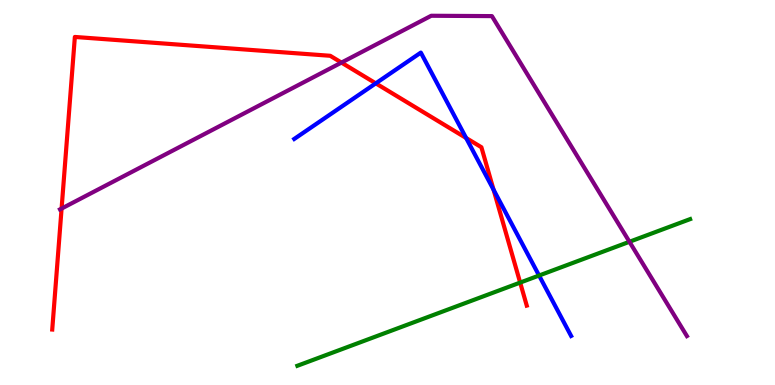[{'lines': ['blue', 'red'], 'intersections': [{'x': 4.85, 'y': 7.84}, {'x': 6.01, 'y': 6.42}, {'x': 6.37, 'y': 5.07}]}, {'lines': ['green', 'red'], 'intersections': [{'x': 6.71, 'y': 2.66}]}, {'lines': ['purple', 'red'], 'intersections': [{'x': 0.795, 'y': 4.58}, {'x': 4.41, 'y': 8.37}]}, {'lines': ['blue', 'green'], 'intersections': [{'x': 6.96, 'y': 2.84}]}, {'lines': ['blue', 'purple'], 'intersections': []}, {'lines': ['green', 'purple'], 'intersections': [{'x': 8.12, 'y': 3.72}]}]